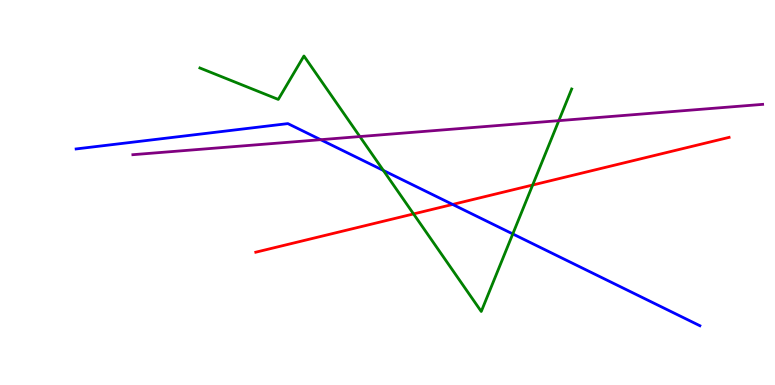[{'lines': ['blue', 'red'], 'intersections': [{'x': 5.84, 'y': 4.69}]}, {'lines': ['green', 'red'], 'intersections': [{'x': 5.34, 'y': 4.44}, {'x': 6.87, 'y': 5.19}]}, {'lines': ['purple', 'red'], 'intersections': []}, {'lines': ['blue', 'green'], 'intersections': [{'x': 4.95, 'y': 5.57}, {'x': 6.62, 'y': 3.92}]}, {'lines': ['blue', 'purple'], 'intersections': [{'x': 4.14, 'y': 6.37}]}, {'lines': ['green', 'purple'], 'intersections': [{'x': 4.64, 'y': 6.45}, {'x': 7.21, 'y': 6.87}]}]